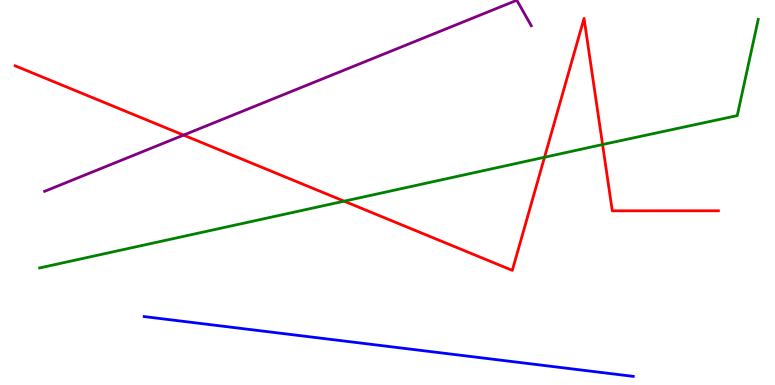[{'lines': ['blue', 'red'], 'intersections': []}, {'lines': ['green', 'red'], 'intersections': [{'x': 4.44, 'y': 4.77}, {'x': 7.03, 'y': 5.92}, {'x': 7.78, 'y': 6.25}]}, {'lines': ['purple', 'red'], 'intersections': [{'x': 2.37, 'y': 6.49}]}, {'lines': ['blue', 'green'], 'intersections': []}, {'lines': ['blue', 'purple'], 'intersections': []}, {'lines': ['green', 'purple'], 'intersections': []}]